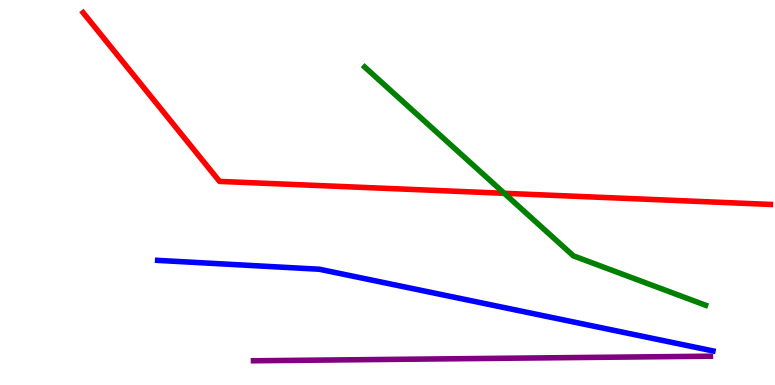[{'lines': ['blue', 'red'], 'intersections': []}, {'lines': ['green', 'red'], 'intersections': [{'x': 6.51, 'y': 4.98}]}, {'lines': ['purple', 'red'], 'intersections': []}, {'lines': ['blue', 'green'], 'intersections': []}, {'lines': ['blue', 'purple'], 'intersections': []}, {'lines': ['green', 'purple'], 'intersections': []}]